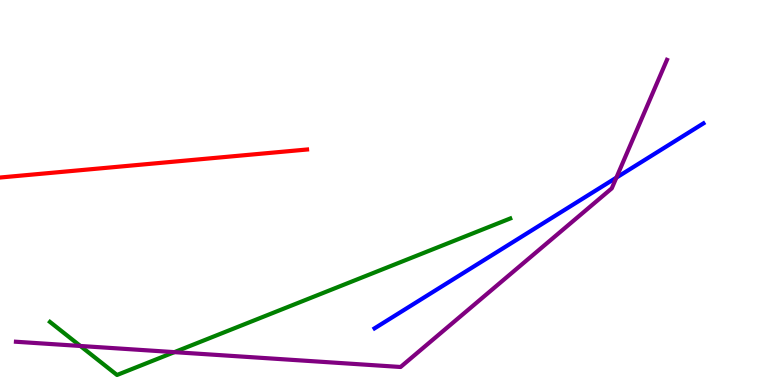[{'lines': ['blue', 'red'], 'intersections': []}, {'lines': ['green', 'red'], 'intersections': []}, {'lines': ['purple', 'red'], 'intersections': []}, {'lines': ['blue', 'green'], 'intersections': []}, {'lines': ['blue', 'purple'], 'intersections': [{'x': 7.95, 'y': 5.39}]}, {'lines': ['green', 'purple'], 'intersections': [{'x': 1.04, 'y': 1.01}, {'x': 2.25, 'y': 0.853}]}]